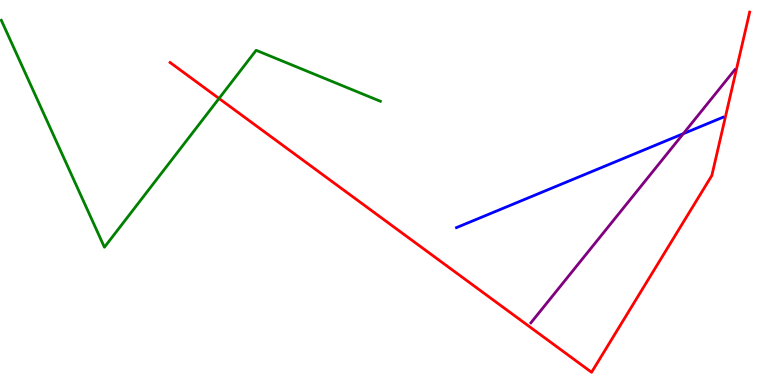[{'lines': ['blue', 'red'], 'intersections': []}, {'lines': ['green', 'red'], 'intersections': [{'x': 2.83, 'y': 7.44}]}, {'lines': ['purple', 'red'], 'intersections': []}, {'lines': ['blue', 'green'], 'intersections': []}, {'lines': ['blue', 'purple'], 'intersections': [{'x': 8.82, 'y': 6.53}]}, {'lines': ['green', 'purple'], 'intersections': []}]